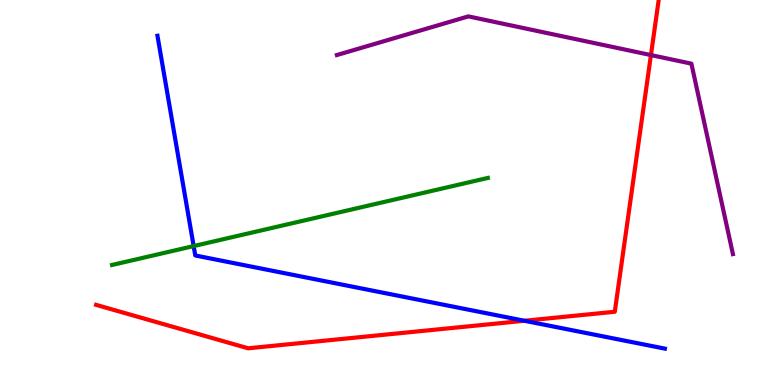[{'lines': ['blue', 'red'], 'intersections': [{'x': 6.77, 'y': 1.67}]}, {'lines': ['green', 'red'], 'intersections': []}, {'lines': ['purple', 'red'], 'intersections': [{'x': 8.4, 'y': 8.57}]}, {'lines': ['blue', 'green'], 'intersections': [{'x': 2.5, 'y': 3.61}]}, {'lines': ['blue', 'purple'], 'intersections': []}, {'lines': ['green', 'purple'], 'intersections': []}]